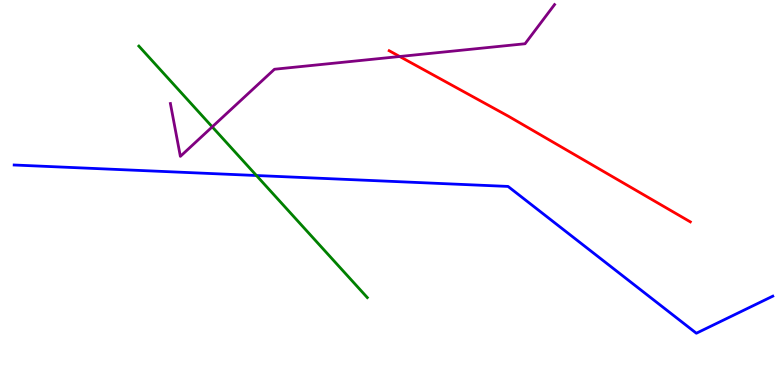[{'lines': ['blue', 'red'], 'intersections': []}, {'lines': ['green', 'red'], 'intersections': []}, {'lines': ['purple', 'red'], 'intersections': [{'x': 5.16, 'y': 8.53}]}, {'lines': ['blue', 'green'], 'intersections': [{'x': 3.31, 'y': 5.44}]}, {'lines': ['blue', 'purple'], 'intersections': []}, {'lines': ['green', 'purple'], 'intersections': [{'x': 2.74, 'y': 6.7}]}]